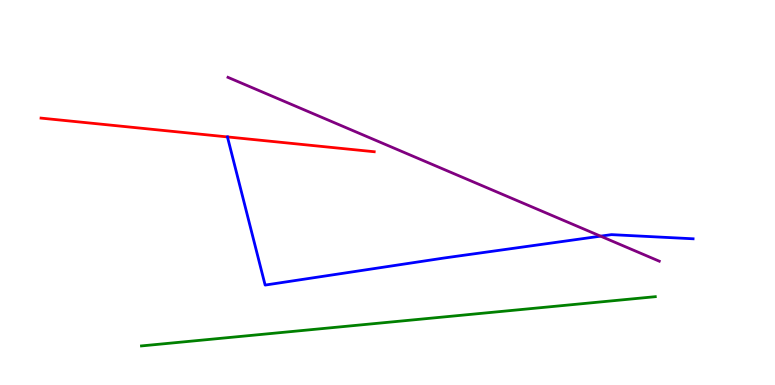[{'lines': ['blue', 'red'], 'intersections': [{'x': 2.93, 'y': 6.44}]}, {'lines': ['green', 'red'], 'intersections': []}, {'lines': ['purple', 'red'], 'intersections': []}, {'lines': ['blue', 'green'], 'intersections': []}, {'lines': ['blue', 'purple'], 'intersections': [{'x': 7.75, 'y': 3.87}]}, {'lines': ['green', 'purple'], 'intersections': []}]